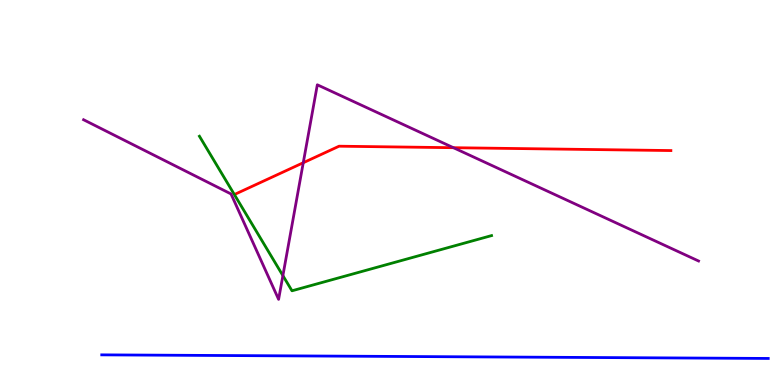[{'lines': ['blue', 'red'], 'intersections': []}, {'lines': ['green', 'red'], 'intersections': []}, {'lines': ['purple', 'red'], 'intersections': [{'x': 3.91, 'y': 5.77}, {'x': 5.85, 'y': 6.16}]}, {'lines': ['blue', 'green'], 'intersections': []}, {'lines': ['blue', 'purple'], 'intersections': []}, {'lines': ['green', 'purple'], 'intersections': [{'x': 3.65, 'y': 2.84}]}]